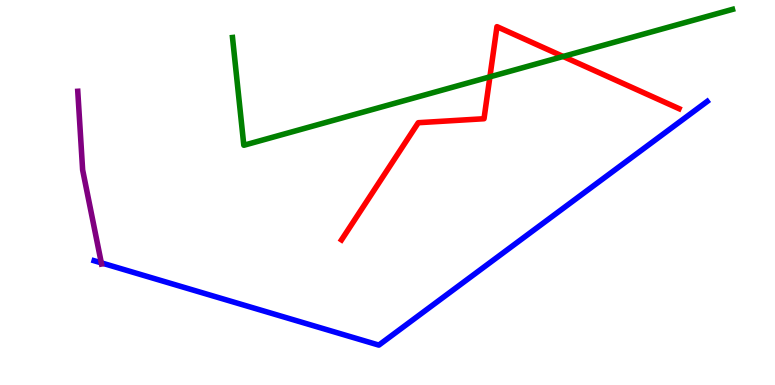[{'lines': ['blue', 'red'], 'intersections': []}, {'lines': ['green', 'red'], 'intersections': [{'x': 6.32, 'y': 8.0}, {'x': 7.27, 'y': 8.53}]}, {'lines': ['purple', 'red'], 'intersections': []}, {'lines': ['blue', 'green'], 'intersections': []}, {'lines': ['blue', 'purple'], 'intersections': [{'x': 1.31, 'y': 3.17}]}, {'lines': ['green', 'purple'], 'intersections': []}]